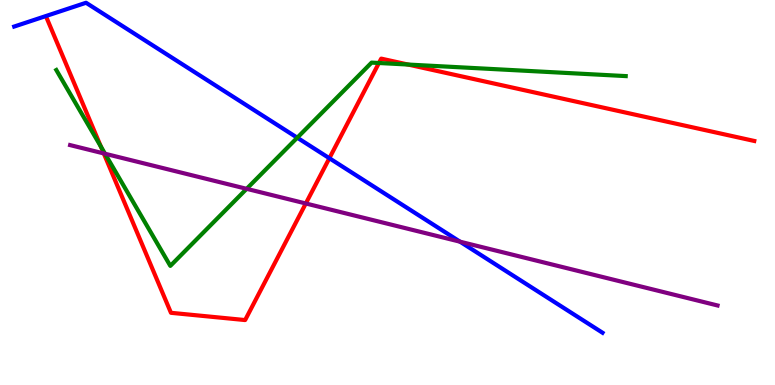[{'lines': ['blue', 'red'], 'intersections': [{'x': 4.25, 'y': 5.89}]}, {'lines': ['green', 'red'], 'intersections': [{'x': 1.3, 'y': 6.19}, {'x': 4.89, 'y': 8.36}, {'x': 5.27, 'y': 8.32}]}, {'lines': ['purple', 'red'], 'intersections': [{'x': 1.34, 'y': 6.01}, {'x': 3.95, 'y': 4.71}]}, {'lines': ['blue', 'green'], 'intersections': [{'x': 3.84, 'y': 6.42}]}, {'lines': ['blue', 'purple'], 'intersections': [{'x': 5.94, 'y': 3.72}]}, {'lines': ['green', 'purple'], 'intersections': [{'x': 1.36, 'y': 6.01}, {'x': 3.18, 'y': 5.1}]}]